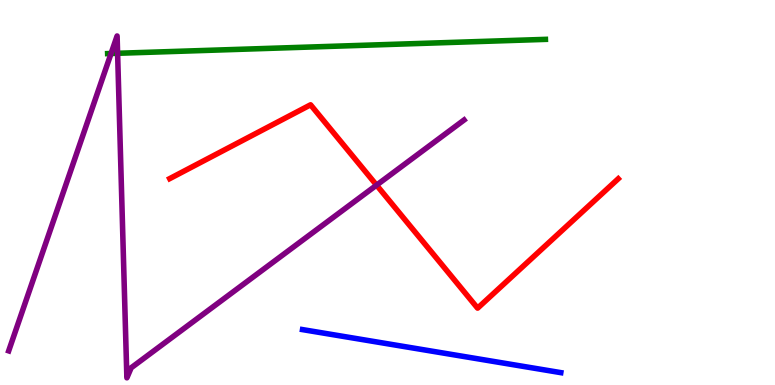[{'lines': ['blue', 'red'], 'intersections': []}, {'lines': ['green', 'red'], 'intersections': []}, {'lines': ['purple', 'red'], 'intersections': [{'x': 4.86, 'y': 5.19}]}, {'lines': ['blue', 'green'], 'intersections': []}, {'lines': ['blue', 'purple'], 'intersections': []}, {'lines': ['green', 'purple'], 'intersections': [{'x': 1.43, 'y': 8.61}, {'x': 1.52, 'y': 8.62}]}]